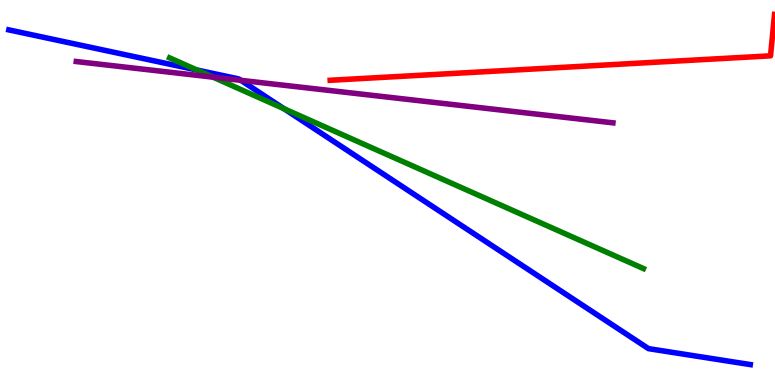[{'lines': ['blue', 'red'], 'intersections': []}, {'lines': ['green', 'red'], 'intersections': []}, {'lines': ['purple', 'red'], 'intersections': []}, {'lines': ['blue', 'green'], 'intersections': [{'x': 2.54, 'y': 8.18}, {'x': 3.67, 'y': 7.17}]}, {'lines': ['blue', 'purple'], 'intersections': [{'x': 3.11, 'y': 7.91}]}, {'lines': ['green', 'purple'], 'intersections': [{'x': 2.75, 'y': 8.0}]}]